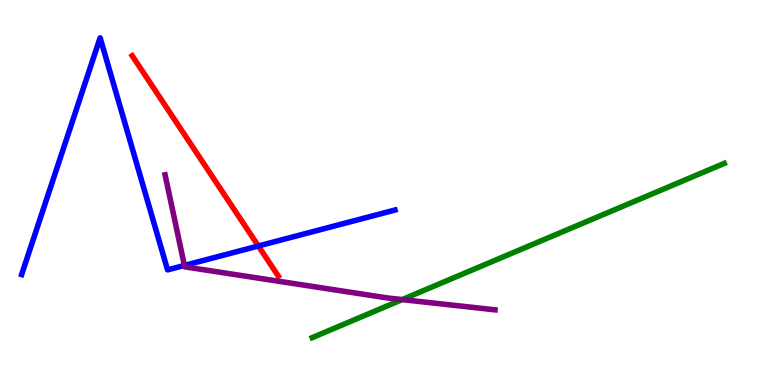[{'lines': ['blue', 'red'], 'intersections': [{'x': 3.33, 'y': 3.61}]}, {'lines': ['green', 'red'], 'intersections': []}, {'lines': ['purple', 'red'], 'intersections': []}, {'lines': ['blue', 'green'], 'intersections': []}, {'lines': ['blue', 'purple'], 'intersections': [{'x': 2.38, 'y': 3.11}]}, {'lines': ['green', 'purple'], 'intersections': [{'x': 5.19, 'y': 2.22}]}]